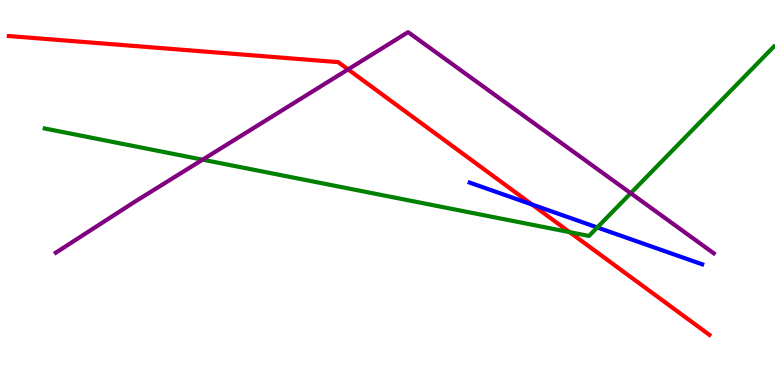[{'lines': ['blue', 'red'], 'intersections': [{'x': 6.86, 'y': 4.69}]}, {'lines': ['green', 'red'], 'intersections': [{'x': 7.35, 'y': 3.97}]}, {'lines': ['purple', 'red'], 'intersections': [{'x': 4.49, 'y': 8.2}]}, {'lines': ['blue', 'green'], 'intersections': [{'x': 7.71, 'y': 4.09}]}, {'lines': ['blue', 'purple'], 'intersections': []}, {'lines': ['green', 'purple'], 'intersections': [{'x': 2.61, 'y': 5.85}, {'x': 8.14, 'y': 4.98}]}]